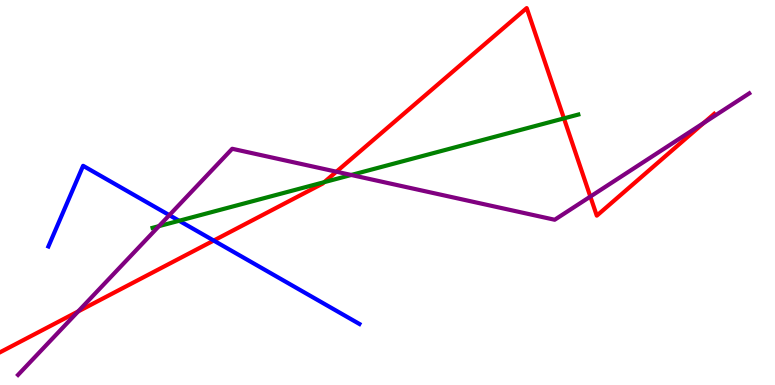[{'lines': ['blue', 'red'], 'intersections': [{'x': 2.76, 'y': 3.75}]}, {'lines': ['green', 'red'], 'intersections': [{'x': 4.18, 'y': 5.27}, {'x': 7.28, 'y': 6.93}]}, {'lines': ['purple', 'red'], 'intersections': [{'x': 1.01, 'y': 1.91}, {'x': 4.34, 'y': 5.54}, {'x': 7.62, 'y': 4.89}, {'x': 9.08, 'y': 6.81}]}, {'lines': ['blue', 'green'], 'intersections': [{'x': 2.31, 'y': 4.27}]}, {'lines': ['blue', 'purple'], 'intersections': [{'x': 2.19, 'y': 4.41}]}, {'lines': ['green', 'purple'], 'intersections': [{'x': 2.05, 'y': 4.13}, {'x': 4.53, 'y': 5.46}]}]